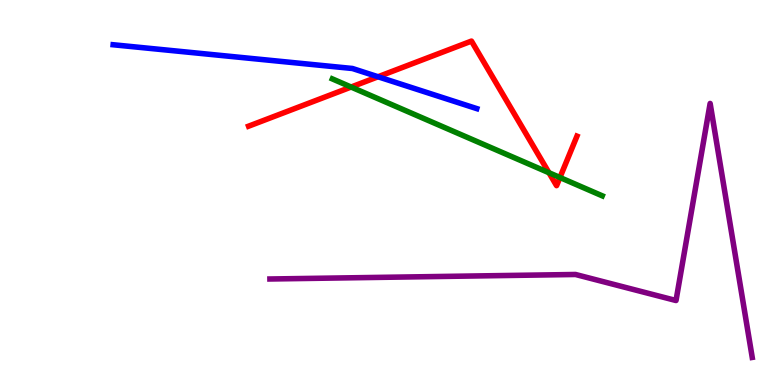[{'lines': ['blue', 'red'], 'intersections': [{'x': 4.88, 'y': 8.01}]}, {'lines': ['green', 'red'], 'intersections': [{'x': 4.53, 'y': 7.74}, {'x': 7.08, 'y': 5.51}, {'x': 7.23, 'y': 5.39}]}, {'lines': ['purple', 'red'], 'intersections': []}, {'lines': ['blue', 'green'], 'intersections': []}, {'lines': ['blue', 'purple'], 'intersections': []}, {'lines': ['green', 'purple'], 'intersections': []}]